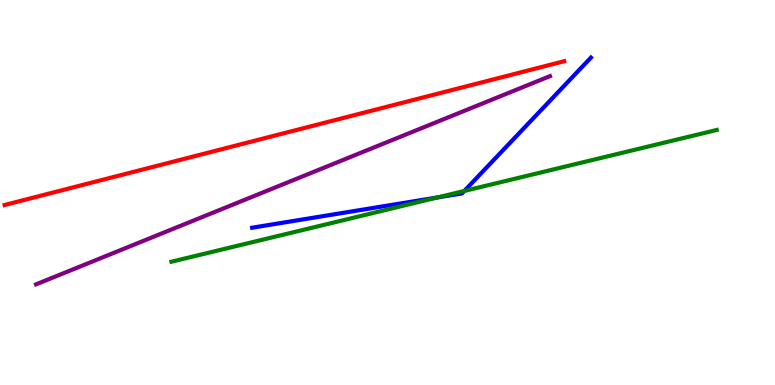[{'lines': ['blue', 'red'], 'intersections': []}, {'lines': ['green', 'red'], 'intersections': []}, {'lines': ['purple', 'red'], 'intersections': []}, {'lines': ['blue', 'green'], 'intersections': [{'x': 5.65, 'y': 4.87}, {'x': 5.99, 'y': 5.04}]}, {'lines': ['blue', 'purple'], 'intersections': []}, {'lines': ['green', 'purple'], 'intersections': []}]